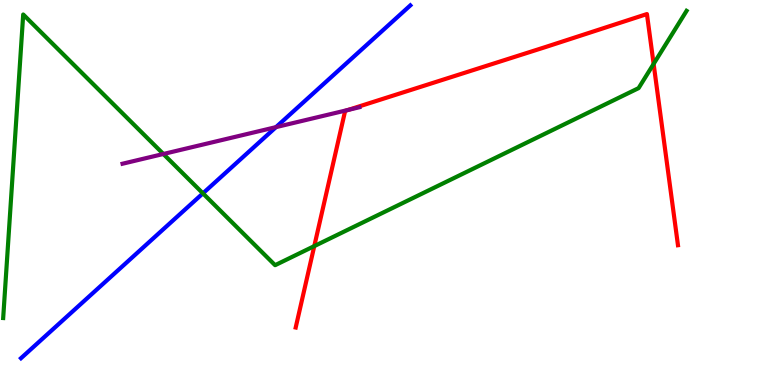[{'lines': ['blue', 'red'], 'intersections': []}, {'lines': ['green', 'red'], 'intersections': [{'x': 4.06, 'y': 3.61}, {'x': 8.43, 'y': 8.34}]}, {'lines': ['purple', 'red'], 'intersections': [{'x': 4.49, 'y': 7.15}]}, {'lines': ['blue', 'green'], 'intersections': [{'x': 2.62, 'y': 4.98}]}, {'lines': ['blue', 'purple'], 'intersections': [{'x': 3.56, 'y': 6.7}]}, {'lines': ['green', 'purple'], 'intersections': [{'x': 2.11, 'y': 6.0}]}]